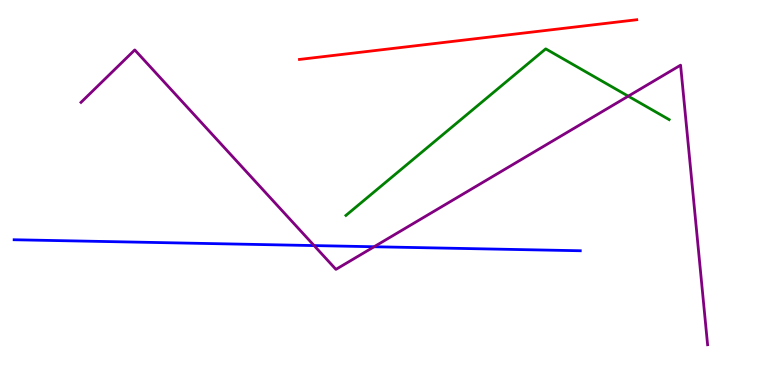[{'lines': ['blue', 'red'], 'intersections': []}, {'lines': ['green', 'red'], 'intersections': []}, {'lines': ['purple', 'red'], 'intersections': []}, {'lines': ['blue', 'green'], 'intersections': []}, {'lines': ['blue', 'purple'], 'intersections': [{'x': 4.05, 'y': 3.62}, {'x': 4.83, 'y': 3.59}]}, {'lines': ['green', 'purple'], 'intersections': [{'x': 8.11, 'y': 7.5}]}]